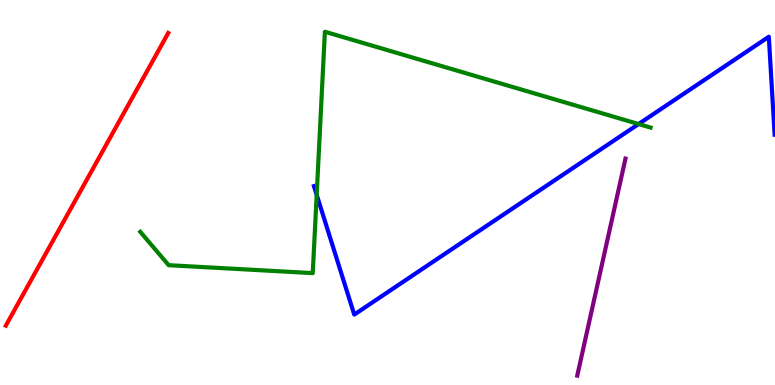[{'lines': ['blue', 'red'], 'intersections': []}, {'lines': ['green', 'red'], 'intersections': []}, {'lines': ['purple', 'red'], 'intersections': []}, {'lines': ['blue', 'green'], 'intersections': [{'x': 4.09, 'y': 4.94}, {'x': 8.24, 'y': 6.78}]}, {'lines': ['blue', 'purple'], 'intersections': []}, {'lines': ['green', 'purple'], 'intersections': []}]